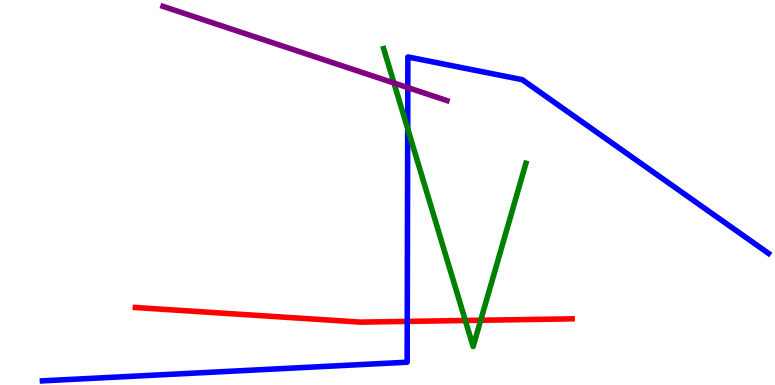[{'lines': ['blue', 'red'], 'intersections': [{'x': 5.25, 'y': 1.65}]}, {'lines': ['green', 'red'], 'intersections': [{'x': 6.0, 'y': 1.68}, {'x': 6.2, 'y': 1.68}]}, {'lines': ['purple', 'red'], 'intersections': []}, {'lines': ['blue', 'green'], 'intersections': [{'x': 5.26, 'y': 6.66}]}, {'lines': ['blue', 'purple'], 'intersections': [{'x': 5.26, 'y': 7.72}]}, {'lines': ['green', 'purple'], 'intersections': [{'x': 5.08, 'y': 7.84}]}]